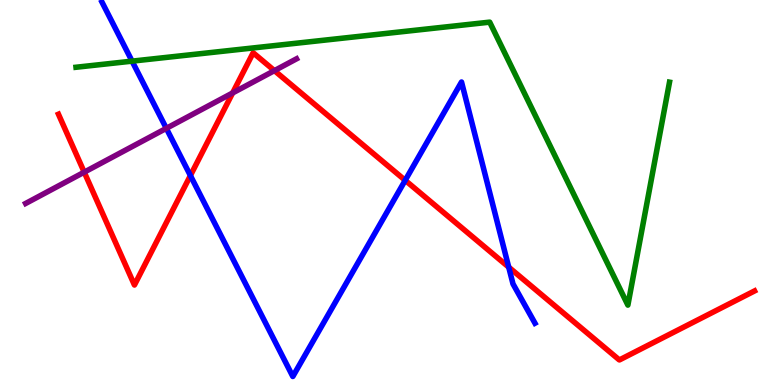[{'lines': ['blue', 'red'], 'intersections': [{'x': 2.46, 'y': 5.44}, {'x': 5.23, 'y': 5.32}, {'x': 6.56, 'y': 3.06}]}, {'lines': ['green', 'red'], 'intersections': []}, {'lines': ['purple', 'red'], 'intersections': [{'x': 1.09, 'y': 5.53}, {'x': 3.0, 'y': 7.59}, {'x': 3.54, 'y': 8.17}]}, {'lines': ['blue', 'green'], 'intersections': [{'x': 1.7, 'y': 8.41}]}, {'lines': ['blue', 'purple'], 'intersections': [{'x': 2.15, 'y': 6.67}]}, {'lines': ['green', 'purple'], 'intersections': []}]